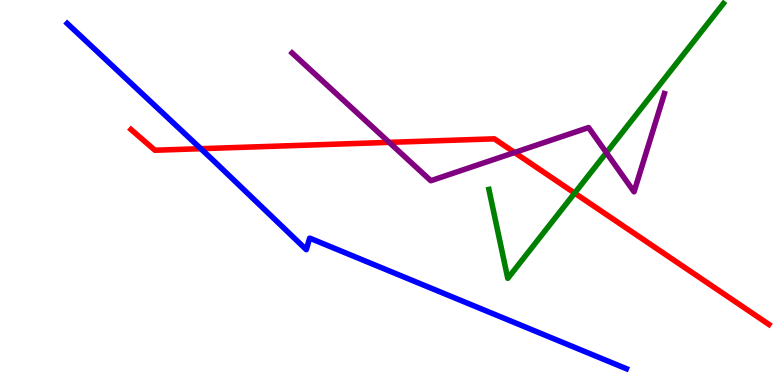[{'lines': ['blue', 'red'], 'intersections': [{'x': 2.59, 'y': 6.14}]}, {'lines': ['green', 'red'], 'intersections': [{'x': 7.41, 'y': 4.98}]}, {'lines': ['purple', 'red'], 'intersections': [{'x': 5.02, 'y': 6.3}, {'x': 6.64, 'y': 6.04}]}, {'lines': ['blue', 'green'], 'intersections': []}, {'lines': ['blue', 'purple'], 'intersections': []}, {'lines': ['green', 'purple'], 'intersections': [{'x': 7.82, 'y': 6.03}]}]